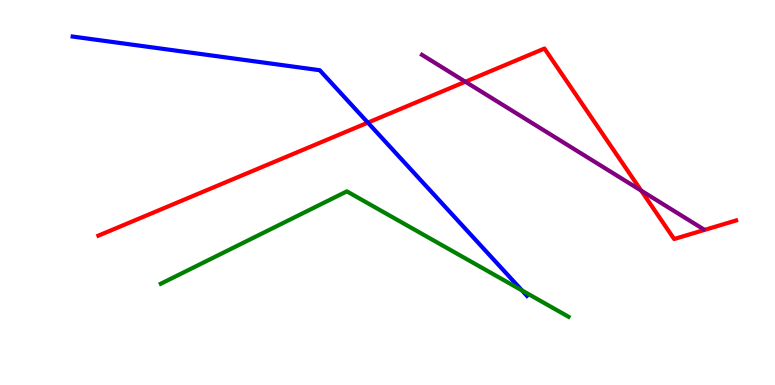[{'lines': ['blue', 'red'], 'intersections': [{'x': 4.75, 'y': 6.81}]}, {'lines': ['green', 'red'], 'intersections': []}, {'lines': ['purple', 'red'], 'intersections': [{'x': 6.0, 'y': 7.88}, {'x': 8.27, 'y': 5.05}]}, {'lines': ['blue', 'green'], 'intersections': [{'x': 6.74, 'y': 2.46}]}, {'lines': ['blue', 'purple'], 'intersections': []}, {'lines': ['green', 'purple'], 'intersections': []}]